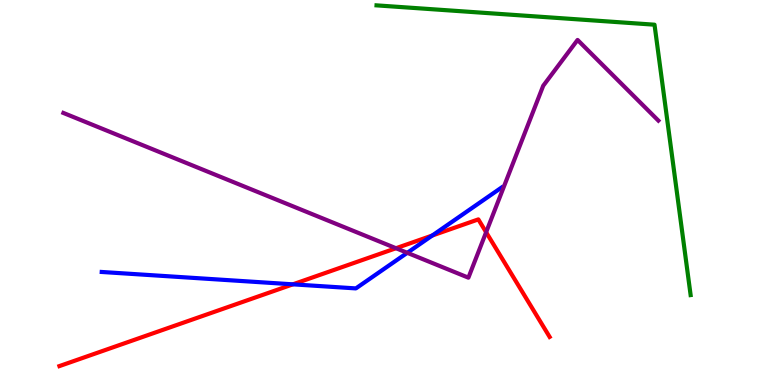[{'lines': ['blue', 'red'], 'intersections': [{'x': 3.78, 'y': 2.61}, {'x': 5.58, 'y': 3.88}]}, {'lines': ['green', 'red'], 'intersections': []}, {'lines': ['purple', 'red'], 'intersections': [{'x': 5.11, 'y': 3.55}, {'x': 6.27, 'y': 3.97}]}, {'lines': ['blue', 'green'], 'intersections': []}, {'lines': ['blue', 'purple'], 'intersections': [{'x': 5.26, 'y': 3.43}]}, {'lines': ['green', 'purple'], 'intersections': []}]